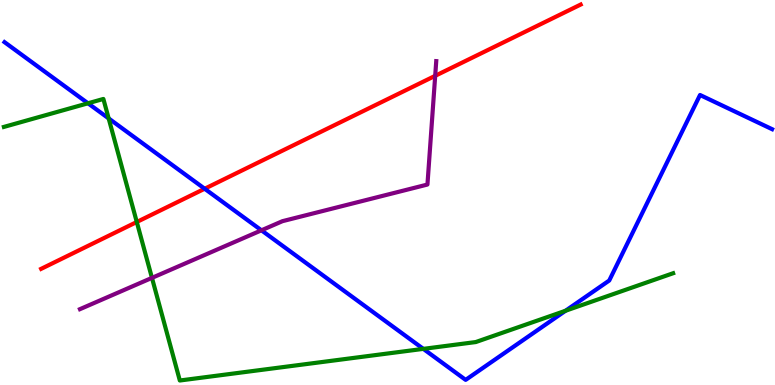[{'lines': ['blue', 'red'], 'intersections': [{'x': 2.64, 'y': 5.1}]}, {'lines': ['green', 'red'], 'intersections': [{'x': 1.77, 'y': 4.23}]}, {'lines': ['purple', 'red'], 'intersections': [{'x': 5.62, 'y': 8.03}]}, {'lines': ['blue', 'green'], 'intersections': [{'x': 1.14, 'y': 7.32}, {'x': 1.4, 'y': 6.92}, {'x': 5.46, 'y': 0.938}, {'x': 7.3, 'y': 1.93}]}, {'lines': ['blue', 'purple'], 'intersections': [{'x': 3.37, 'y': 4.02}]}, {'lines': ['green', 'purple'], 'intersections': [{'x': 1.96, 'y': 2.78}]}]